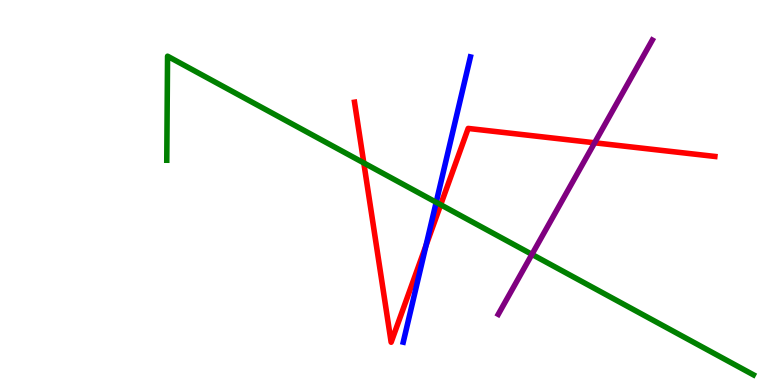[{'lines': ['blue', 'red'], 'intersections': [{'x': 5.5, 'y': 3.62}]}, {'lines': ['green', 'red'], 'intersections': [{'x': 4.69, 'y': 5.77}, {'x': 5.69, 'y': 4.68}]}, {'lines': ['purple', 'red'], 'intersections': [{'x': 7.67, 'y': 6.29}]}, {'lines': ['blue', 'green'], 'intersections': [{'x': 5.63, 'y': 4.75}]}, {'lines': ['blue', 'purple'], 'intersections': []}, {'lines': ['green', 'purple'], 'intersections': [{'x': 6.86, 'y': 3.39}]}]